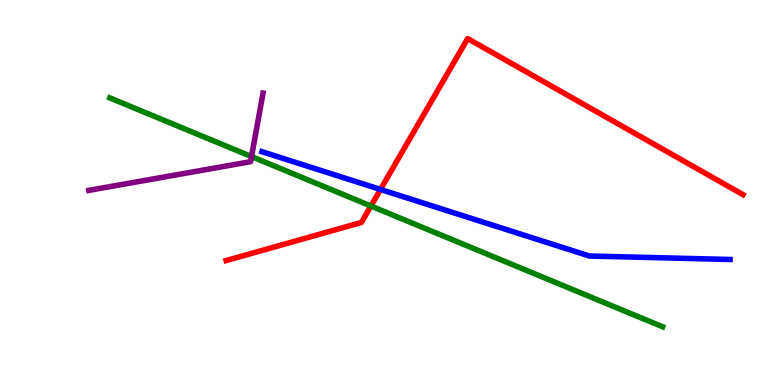[{'lines': ['blue', 'red'], 'intersections': [{'x': 4.91, 'y': 5.08}]}, {'lines': ['green', 'red'], 'intersections': [{'x': 4.79, 'y': 4.65}]}, {'lines': ['purple', 'red'], 'intersections': []}, {'lines': ['blue', 'green'], 'intersections': []}, {'lines': ['blue', 'purple'], 'intersections': []}, {'lines': ['green', 'purple'], 'intersections': [{'x': 3.25, 'y': 5.93}]}]